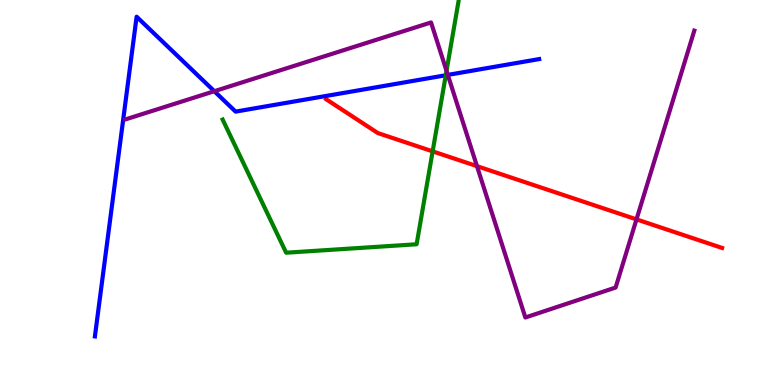[{'lines': ['blue', 'red'], 'intersections': []}, {'lines': ['green', 'red'], 'intersections': [{'x': 5.58, 'y': 6.07}]}, {'lines': ['purple', 'red'], 'intersections': [{'x': 6.15, 'y': 5.68}, {'x': 8.21, 'y': 4.3}]}, {'lines': ['blue', 'green'], 'intersections': [{'x': 5.75, 'y': 8.05}]}, {'lines': ['blue', 'purple'], 'intersections': [{'x': 2.77, 'y': 7.63}, {'x': 5.78, 'y': 8.05}]}, {'lines': ['green', 'purple'], 'intersections': [{'x': 5.76, 'y': 8.16}]}]